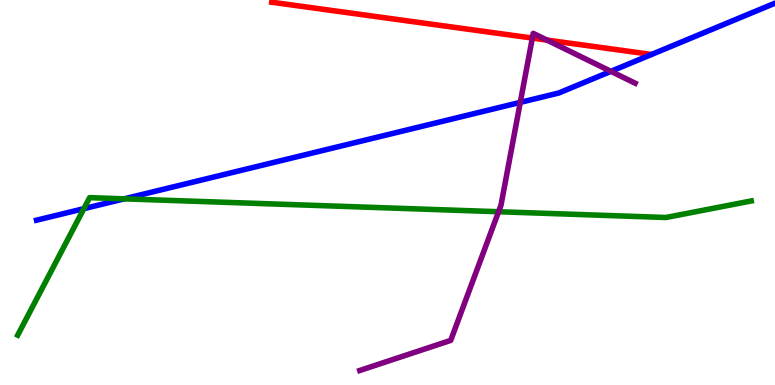[{'lines': ['blue', 'red'], 'intersections': []}, {'lines': ['green', 'red'], 'intersections': []}, {'lines': ['purple', 'red'], 'intersections': [{'x': 6.87, 'y': 9.01}, {'x': 7.06, 'y': 8.96}]}, {'lines': ['blue', 'green'], 'intersections': [{'x': 1.08, 'y': 4.58}, {'x': 1.6, 'y': 4.84}]}, {'lines': ['blue', 'purple'], 'intersections': [{'x': 6.71, 'y': 7.34}, {'x': 7.88, 'y': 8.15}]}, {'lines': ['green', 'purple'], 'intersections': [{'x': 6.43, 'y': 4.5}]}]